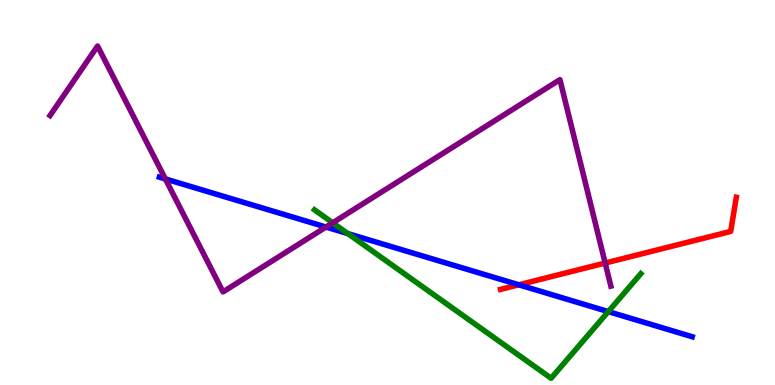[{'lines': ['blue', 'red'], 'intersections': [{'x': 6.69, 'y': 2.6}]}, {'lines': ['green', 'red'], 'intersections': []}, {'lines': ['purple', 'red'], 'intersections': [{'x': 7.81, 'y': 3.17}]}, {'lines': ['blue', 'green'], 'intersections': [{'x': 4.49, 'y': 3.93}, {'x': 7.85, 'y': 1.91}]}, {'lines': ['blue', 'purple'], 'intersections': [{'x': 2.13, 'y': 5.35}, {'x': 4.21, 'y': 4.1}]}, {'lines': ['green', 'purple'], 'intersections': [{'x': 4.29, 'y': 4.21}]}]